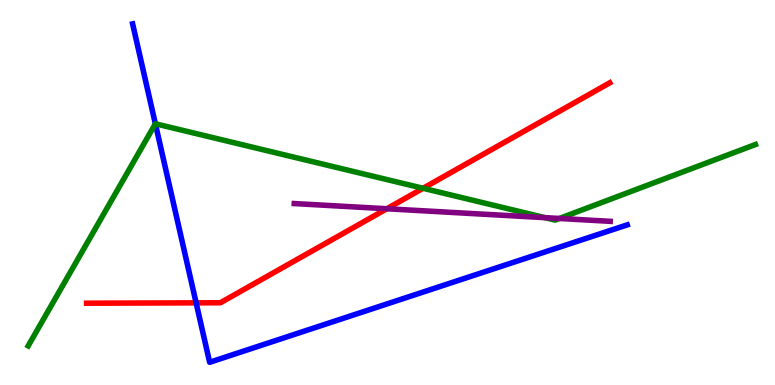[{'lines': ['blue', 'red'], 'intersections': [{'x': 2.53, 'y': 2.13}]}, {'lines': ['green', 'red'], 'intersections': [{'x': 5.46, 'y': 5.11}]}, {'lines': ['purple', 'red'], 'intersections': [{'x': 4.99, 'y': 4.58}]}, {'lines': ['blue', 'green'], 'intersections': [{'x': 2.0, 'y': 6.78}]}, {'lines': ['blue', 'purple'], 'intersections': []}, {'lines': ['green', 'purple'], 'intersections': [{'x': 7.03, 'y': 4.35}, {'x': 7.22, 'y': 4.33}]}]